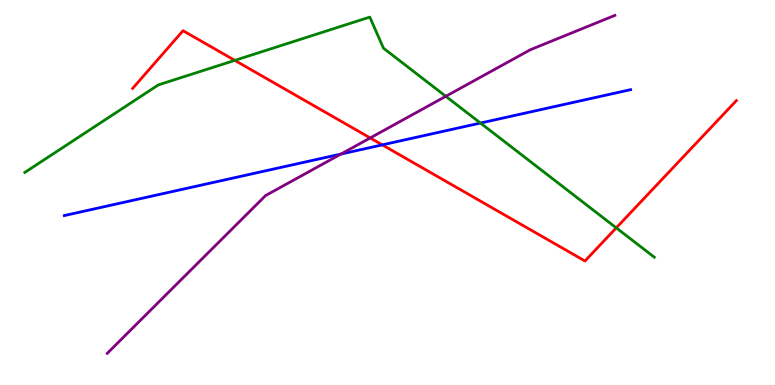[{'lines': ['blue', 'red'], 'intersections': [{'x': 4.93, 'y': 6.24}]}, {'lines': ['green', 'red'], 'intersections': [{'x': 3.03, 'y': 8.43}, {'x': 7.95, 'y': 4.08}]}, {'lines': ['purple', 'red'], 'intersections': [{'x': 4.78, 'y': 6.42}]}, {'lines': ['blue', 'green'], 'intersections': [{'x': 6.2, 'y': 6.8}]}, {'lines': ['blue', 'purple'], 'intersections': [{'x': 4.4, 'y': 6.0}]}, {'lines': ['green', 'purple'], 'intersections': [{'x': 5.75, 'y': 7.5}]}]